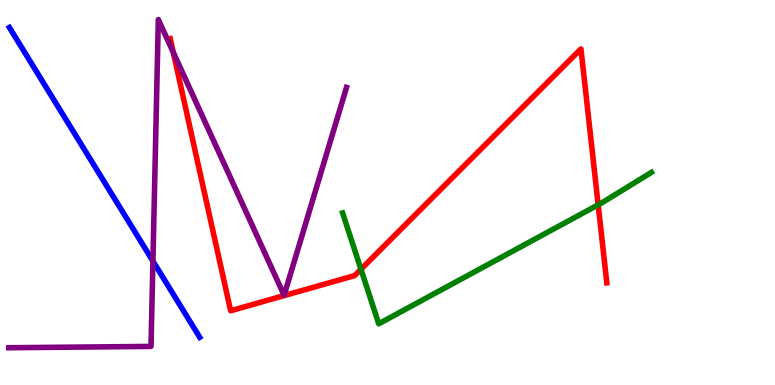[{'lines': ['blue', 'red'], 'intersections': []}, {'lines': ['green', 'red'], 'intersections': [{'x': 4.66, 'y': 3.01}, {'x': 7.72, 'y': 4.68}]}, {'lines': ['purple', 'red'], 'intersections': [{'x': 2.24, 'y': 8.64}]}, {'lines': ['blue', 'green'], 'intersections': []}, {'lines': ['blue', 'purple'], 'intersections': [{'x': 1.97, 'y': 3.22}]}, {'lines': ['green', 'purple'], 'intersections': []}]